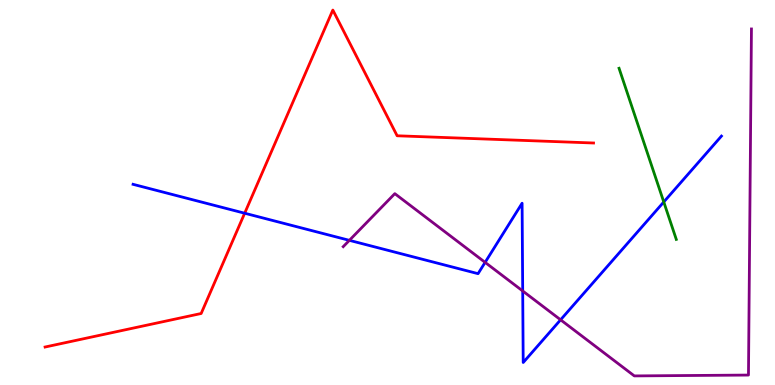[{'lines': ['blue', 'red'], 'intersections': [{'x': 3.16, 'y': 4.46}]}, {'lines': ['green', 'red'], 'intersections': []}, {'lines': ['purple', 'red'], 'intersections': []}, {'lines': ['blue', 'green'], 'intersections': [{'x': 8.56, 'y': 4.75}]}, {'lines': ['blue', 'purple'], 'intersections': [{'x': 4.51, 'y': 3.76}, {'x': 6.26, 'y': 3.19}, {'x': 6.74, 'y': 2.44}, {'x': 7.23, 'y': 1.69}]}, {'lines': ['green', 'purple'], 'intersections': []}]